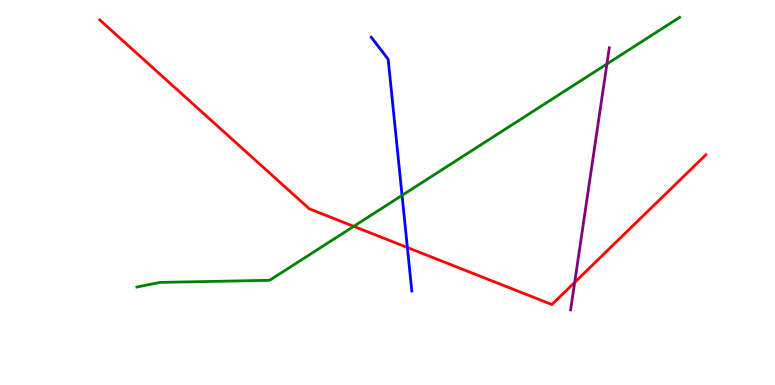[{'lines': ['blue', 'red'], 'intersections': [{'x': 5.26, 'y': 3.57}]}, {'lines': ['green', 'red'], 'intersections': [{'x': 4.56, 'y': 4.12}]}, {'lines': ['purple', 'red'], 'intersections': [{'x': 7.42, 'y': 2.67}]}, {'lines': ['blue', 'green'], 'intersections': [{'x': 5.19, 'y': 4.93}]}, {'lines': ['blue', 'purple'], 'intersections': []}, {'lines': ['green', 'purple'], 'intersections': [{'x': 7.83, 'y': 8.34}]}]